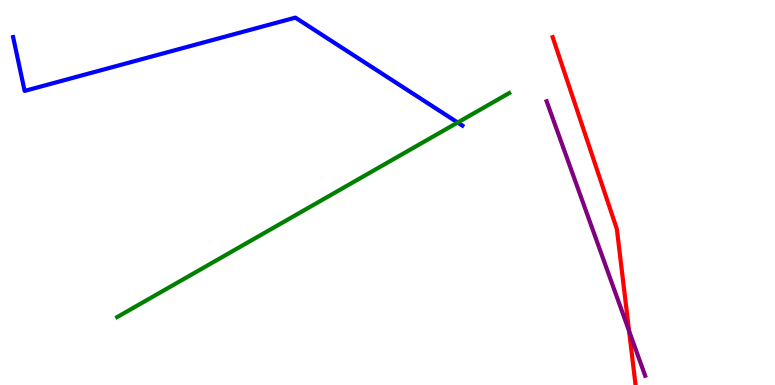[{'lines': ['blue', 'red'], 'intersections': []}, {'lines': ['green', 'red'], 'intersections': []}, {'lines': ['purple', 'red'], 'intersections': [{'x': 8.12, 'y': 1.4}]}, {'lines': ['blue', 'green'], 'intersections': [{'x': 5.91, 'y': 6.82}]}, {'lines': ['blue', 'purple'], 'intersections': []}, {'lines': ['green', 'purple'], 'intersections': []}]